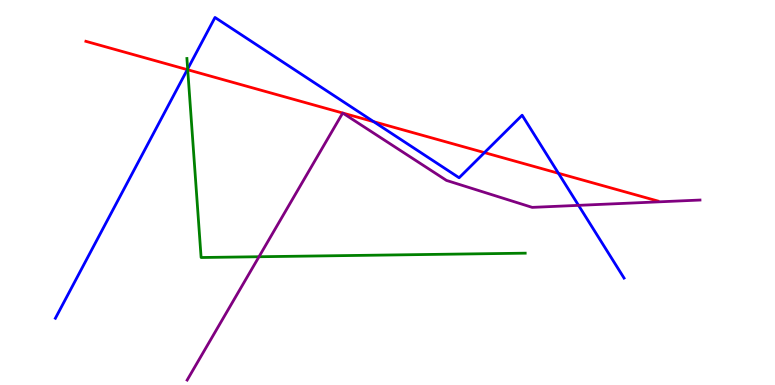[{'lines': ['blue', 'red'], 'intersections': [{'x': 2.42, 'y': 8.19}, {'x': 4.82, 'y': 6.84}, {'x': 6.25, 'y': 6.04}, {'x': 7.21, 'y': 5.5}]}, {'lines': ['green', 'red'], 'intersections': [{'x': 2.42, 'y': 8.19}]}, {'lines': ['purple', 'red'], 'intersections': [{'x': 4.42, 'y': 7.06}, {'x': 4.42, 'y': 7.06}]}, {'lines': ['blue', 'green'], 'intersections': [{'x': 2.42, 'y': 8.21}]}, {'lines': ['blue', 'purple'], 'intersections': [{'x': 7.46, 'y': 4.67}]}, {'lines': ['green', 'purple'], 'intersections': [{'x': 3.34, 'y': 3.33}]}]